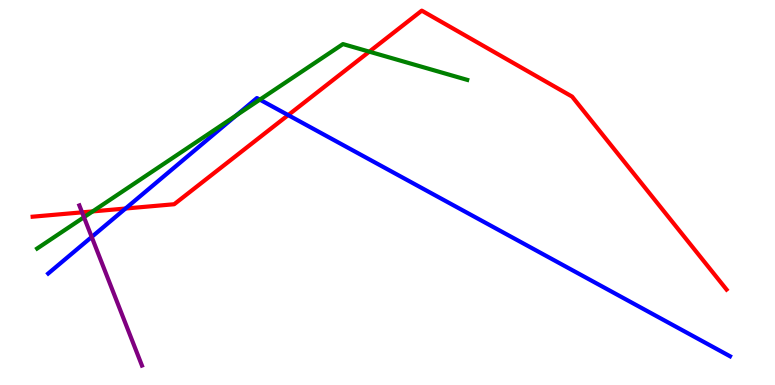[{'lines': ['blue', 'red'], 'intersections': [{'x': 1.62, 'y': 4.58}, {'x': 3.72, 'y': 7.01}]}, {'lines': ['green', 'red'], 'intersections': [{'x': 1.2, 'y': 4.51}, {'x': 4.77, 'y': 8.66}]}, {'lines': ['purple', 'red'], 'intersections': [{'x': 1.06, 'y': 4.48}]}, {'lines': ['blue', 'green'], 'intersections': [{'x': 3.05, 'y': 7.0}, {'x': 3.35, 'y': 7.41}]}, {'lines': ['blue', 'purple'], 'intersections': [{'x': 1.18, 'y': 3.85}]}, {'lines': ['green', 'purple'], 'intersections': [{'x': 1.08, 'y': 4.36}]}]